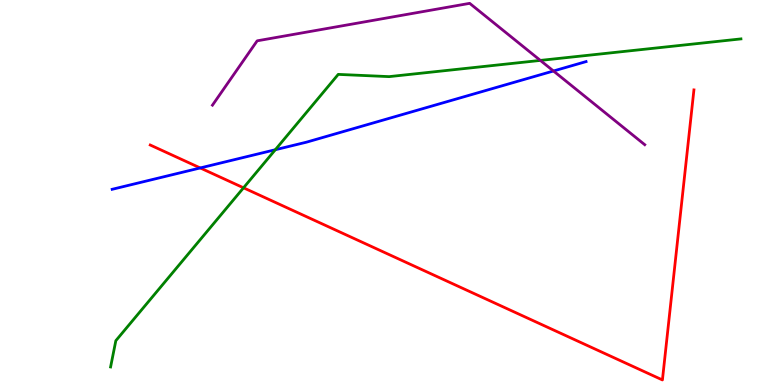[{'lines': ['blue', 'red'], 'intersections': [{'x': 2.58, 'y': 5.64}]}, {'lines': ['green', 'red'], 'intersections': [{'x': 3.14, 'y': 5.12}]}, {'lines': ['purple', 'red'], 'intersections': []}, {'lines': ['blue', 'green'], 'intersections': [{'x': 3.55, 'y': 6.11}]}, {'lines': ['blue', 'purple'], 'intersections': [{'x': 7.14, 'y': 8.16}]}, {'lines': ['green', 'purple'], 'intersections': [{'x': 6.97, 'y': 8.43}]}]